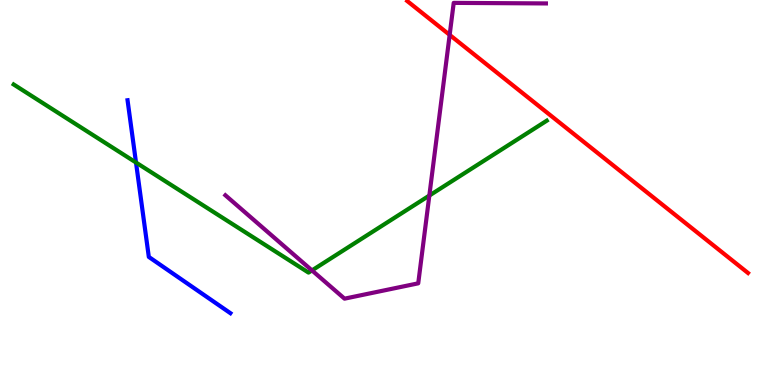[{'lines': ['blue', 'red'], 'intersections': []}, {'lines': ['green', 'red'], 'intersections': []}, {'lines': ['purple', 'red'], 'intersections': [{'x': 5.8, 'y': 9.09}]}, {'lines': ['blue', 'green'], 'intersections': [{'x': 1.75, 'y': 5.78}]}, {'lines': ['blue', 'purple'], 'intersections': []}, {'lines': ['green', 'purple'], 'intersections': [{'x': 4.03, 'y': 2.98}, {'x': 5.54, 'y': 4.92}]}]